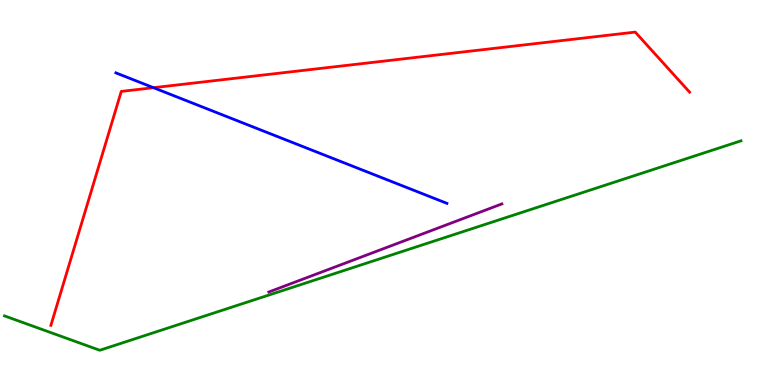[{'lines': ['blue', 'red'], 'intersections': [{'x': 1.98, 'y': 7.72}]}, {'lines': ['green', 'red'], 'intersections': []}, {'lines': ['purple', 'red'], 'intersections': []}, {'lines': ['blue', 'green'], 'intersections': []}, {'lines': ['blue', 'purple'], 'intersections': []}, {'lines': ['green', 'purple'], 'intersections': []}]